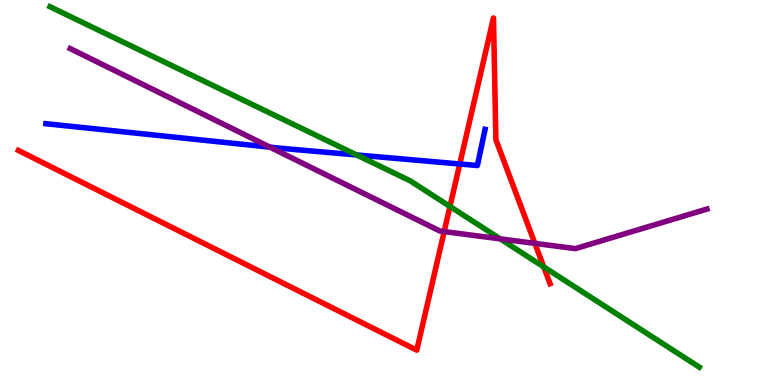[{'lines': ['blue', 'red'], 'intersections': [{'x': 5.93, 'y': 5.74}]}, {'lines': ['green', 'red'], 'intersections': [{'x': 5.81, 'y': 4.64}, {'x': 7.02, 'y': 3.07}]}, {'lines': ['purple', 'red'], 'intersections': [{'x': 5.73, 'y': 3.98}, {'x': 6.9, 'y': 3.68}]}, {'lines': ['blue', 'green'], 'intersections': [{'x': 4.6, 'y': 5.98}]}, {'lines': ['blue', 'purple'], 'intersections': [{'x': 3.48, 'y': 6.18}]}, {'lines': ['green', 'purple'], 'intersections': [{'x': 6.45, 'y': 3.8}]}]